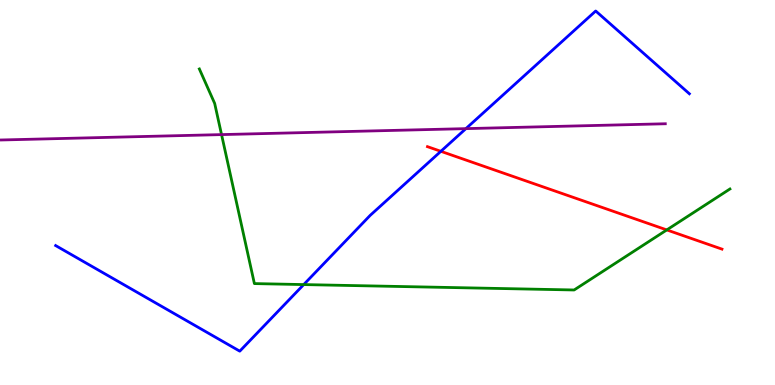[{'lines': ['blue', 'red'], 'intersections': [{'x': 5.69, 'y': 6.07}]}, {'lines': ['green', 'red'], 'intersections': [{'x': 8.6, 'y': 4.03}]}, {'lines': ['purple', 'red'], 'intersections': []}, {'lines': ['blue', 'green'], 'intersections': [{'x': 3.92, 'y': 2.61}]}, {'lines': ['blue', 'purple'], 'intersections': [{'x': 6.01, 'y': 6.66}]}, {'lines': ['green', 'purple'], 'intersections': [{'x': 2.86, 'y': 6.5}]}]